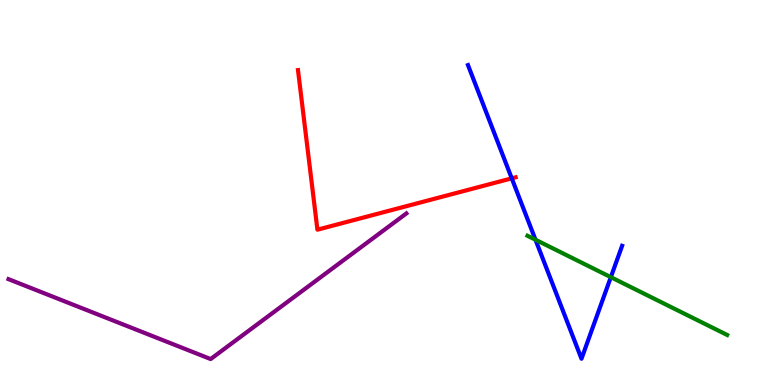[{'lines': ['blue', 'red'], 'intersections': [{'x': 6.6, 'y': 5.37}]}, {'lines': ['green', 'red'], 'intersections': []}, {'lines': ['purple', 'red'], 'intersections': []}, {'lines': ['blue', 'green'], 'intersections': [{'x': 6.91, 'y': 3.77}, {'x': 7.88, 'y': 2.8}]}, {'lines': ['blue', 'purple'], 'intersections': []}, {'lines': ['green', 'purple'], 'intersections': []}]